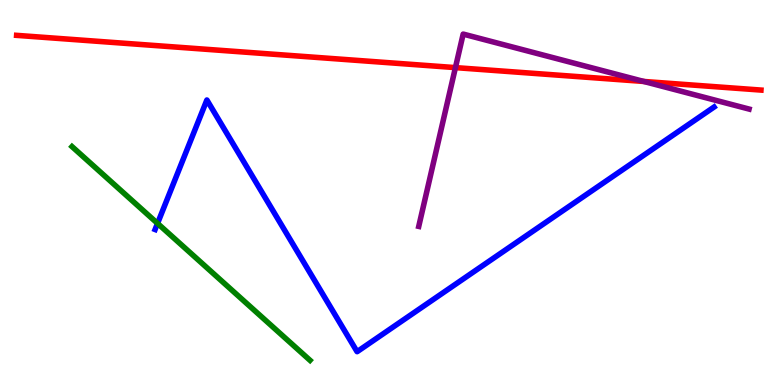[{'lines': ['blue', 'red'], 'intersections': []}, {'lines': ['green', 'red'], 'intersections': []}, {'lines': ['purple', 'red'], 'intersections': [{'x': 5.88, 'y': 8.24}, {'x': 8.31, 'y': 7.88}]}, {'lines': ['blue', 'green'], 'intersections': [{'x': 2.03, 'y': 4.2}]}, {'lines': ['blue', 'purple'], 'intersections': []}, {'lines': ['green', 'purple'], 'intersections': []}]